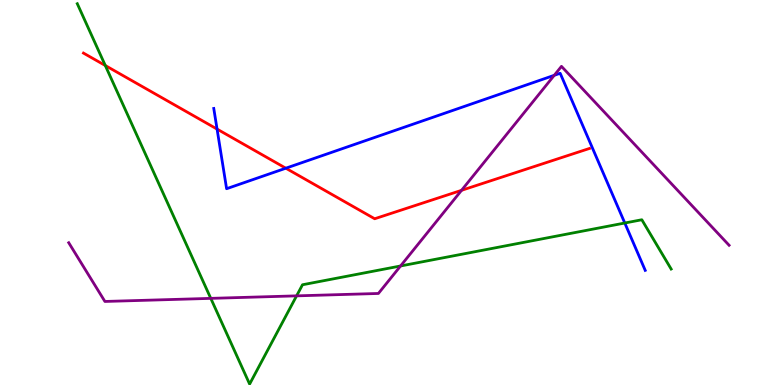[{'lines': ['blue', 'red'], 'intersections': [{'x': 2.8, 'y': 6.65}, {'x': 3.69, 'y': 5.63}]}, {'lines': ['green', 'red'], 'intersections': [{'x': 1.36, 'y': 8.3}]}, {'lines': ['purple', 'red'], 'intersections': [{'x': 5.96, 'y': 5.06}]}, {'lines': ['blue', 'green'], 'intersections': [{'x': 8.06, 'y': 4.21}]}, {'lines': ['blue', 'purple'], 'intersections': [{'x': 7.15, 'y': 8.04}]}, {'lines': ['green', 'purple'], 'intersections': [{'x': 2.72, 'y': 2.25}, {'x': 3.83, 'y': 2.32}, {'x': 5.17, 'y': 3.09}]}]